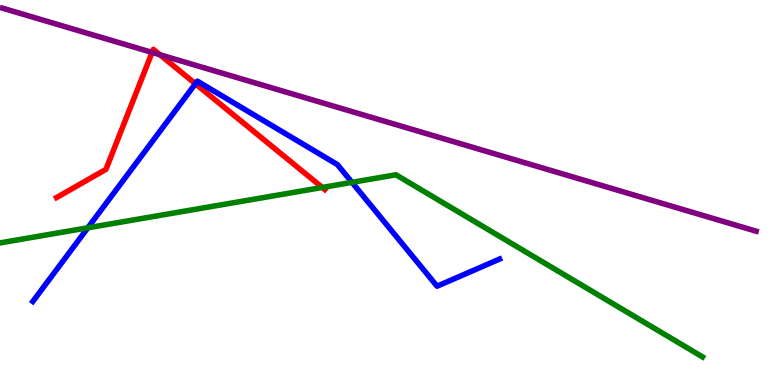[{'lines': ['blue', 'red'], 'intersections': [{'x': 2.52, 'y': 7.82}]}, {'lines': ['green', 'red'], 'intersections': [{'x': 4.16, 'y': 5.13}]}, {'lines': ['purple', 'red'], 'intersections': [{'x': 1.96, 'y': 8.64}, {'x': 2.06, 'y': 8.58}]}, {'lines': ['blue', 'green'], 'intersections': [{'x': 1.13, 'y': 4.08}, {'x': 4.54, 'y': 5.26}]}, {'lines': ['blue', 'purple'], 'intersections': []}, {'lines': ['green', 'purple'], 'intersections': []}]